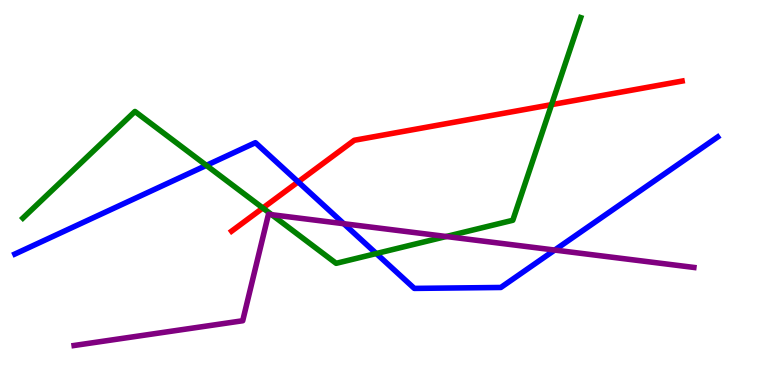[{'lines': ['blue', 'red'], 'intersections': [{'x': 3.85, 'y': 5.28}]}, {'lines': ['green', 'red'], 'intersections': [{'x': 3.39, 'y': 4.6}, {'x': 7.12, 'y': 7.28}]}, {'lines': ['purple', 'red'], 'intersections': []}, {'lines': ['blue', 'green'], 'intersections': [{'x': 2.66, 'y': 5.7}, {'x': 4.86, 'y': 3.41}]}, {'lines': ['blue', 'purple'], 'intersections': [{'x': 4.44, 'y': 4.19}, {'x': 7.16, 'y': 3.5}]}, {'lines': ['green', 'purple'], 'intersections': [{'x': 3.51, 'y': 4.42}, {'x': 5.76, 'y': 3.86}]}]